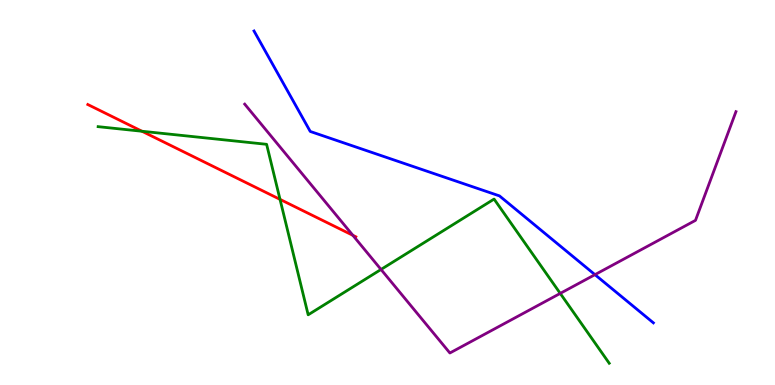[{'lines': ['blue', 'red'], 'intersections': []}, {'lines': ['green', 'red'], 'intersections': [{'x': 1.83, 'y': 6.59}, {'x': 3.61, 'y': 4.82}]}, {'lines': ['purple', 'red'], 'intersections': [{'x': 4.55, 'y': 3.89}]}, {'lines': ['blue', 'green'], 'intersections': []}, {'lines': ['blue', 'purple'], 'intersections': [{'x': 7.68, 'y': 2.87}]}, {'lines': ['green', 'purple'], 'intersections': [{'x': 4.92, 'y': 3.0}, {'x': 7.23, 'y': 2.38}]}]